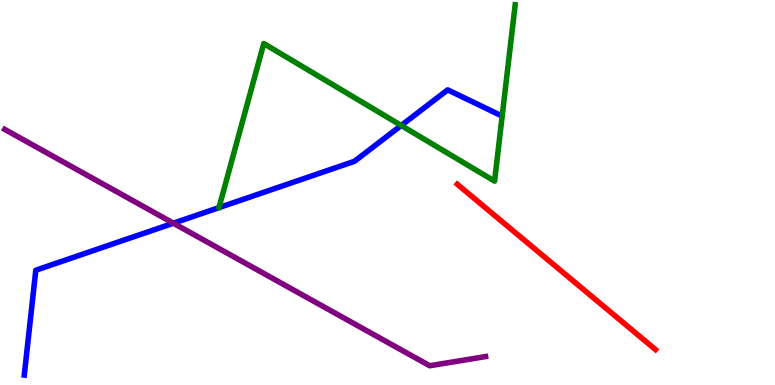[{'lines': ['blue', 'red'], 'intersections': []}, {'lines': ['green', 'red'], 'intersections': []}, {'lines': ['purple', 'red'], 'intersections': []}, {'lines': ['blue', 'green'], 'intersections': [{'x': 5.18, 'y': 6.74}]}, {'lines': ['blue', 'purple'], 'intersections': [{'x': 2.24, 'y': 4.2}]}, {'lines': ['green', 'purple'], 'intersections': []}]